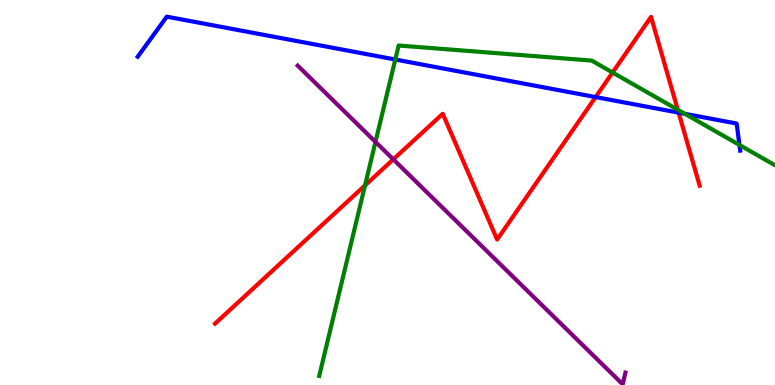[{'lines': ['blue', 'red'], 'intersections': [{'x': 7.69, 'y': 7.48}, {'x': 8.76, 'y': 7.07}]}, {'lines': ['green', 'red'], 'intersections': [{'x': 4.71, 'y': 5.18}, {'x': 7.9, 'y': 8.12}, {'x': 8.75, 'y': 7.15}]}, {'lines': ['purple', 'red'], 'intersections': [{'x': 5.07, 'y': 5.86}]}, {'lines': ['blue', 'green'], 'intersections': [{'x': 5.1, 'y': 8.45}, {'x': 8.84, 'y': 7.04}, {'x': 9.54, 'y': 6.24}]}, {'lines': ['blue', 'purple'], 'intersections': []}, {'lines': ['green', 'purple'], 'intersections': [{'x': 4.84, 'y': 6.31}]}]